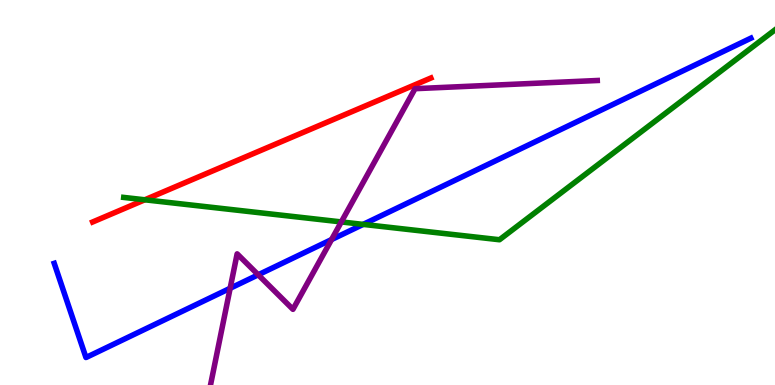[{'lines': ['blue', 'red'], 'intersections': []}, {'lines': ['green', 'red'], 'intersections': [{'x': 1.87, 'y': 4.81}]}, {'lines': ['purple', 'red'], 'intersections': []}, {'lines': ['blue', 'green'], 'intersections': [{'x': 4.69, 'y': 4.17}]}, {'lines': ['blue', 'purple'], 'intersections': [{'x': 2.97, 'y': 2.51}, {'x': 3.33, 'y': 2.86}, {'x': 4.28, 'y': 3.78}]}, {'lines': ['green', 'purple'], 'intersections': [{'x': 4.4, 'y': 4.24}]}]